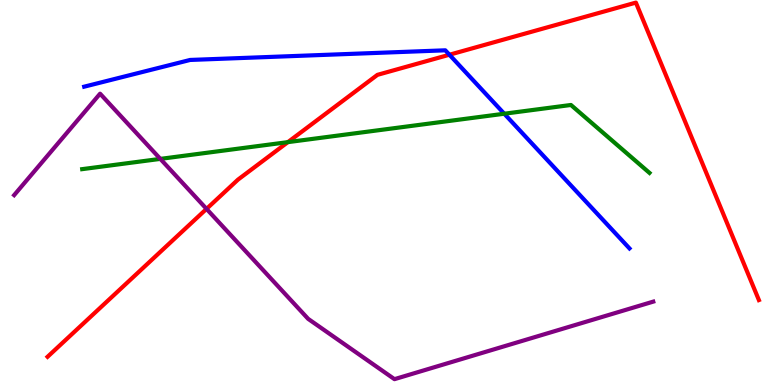[{'lines': ['blue', 'red'], 'intersections': [{'x': 5.8, 'y': 8.58}]}, {'lines': ['green', 'red'], 'intersections': [{'x': 3.71, 'y': 6.31}]}, {'lines': ['purple', 'red'], 'intersections': [{'x': 2.66, 'y': 4.57}]}, {'lines': ['blue', 'green'], 'intersections': [{'x': 6.51, 'y': 7.05}]}, {'lines': ['blue', 'purple'], 'intersections': []}, {'lines': ['green', 'purple'], 'intersections': [{'x': 2.07, 'y': 5.87}]}]